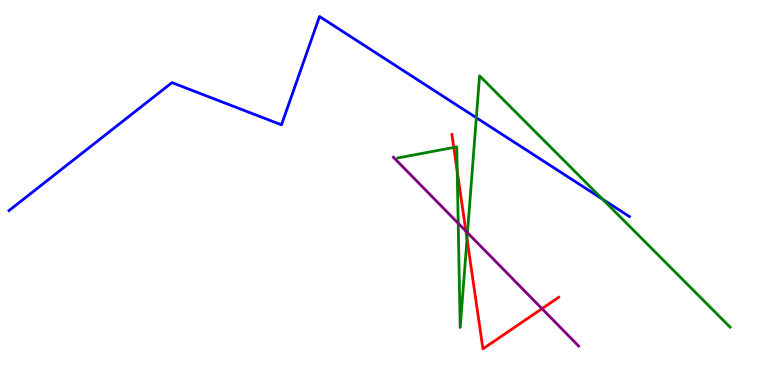[{'lines': ['blue', 'red'], 'intersections': []}, {'lines': ['green', 'red'], 'intersections': [{'x': 5.86, 'y': 6.17}, {'x': 5.9, 'y': 5.56}, {'x': 6.03, 'y': 3.8}]}, {'lines': ['purple', 'red'], 'intersections': [{'x': 6.01, 'y': 4.0}, {'x': 6.99, 'y': 1.98}]}, {'lines': ['blue', 'green'], 'intersections': [{'x': 6.15, 'y': 6.94}, {'x': 7.78, 'y': 4.83}]}, {'lines': ['blue', 'purple'], 'intersections': []}, {'lines': ['green', 'purple'], 'intersections': [{'x': 5.91, 'y': 4.2}, {'x': 6.03, 'y': 3.95}]}]